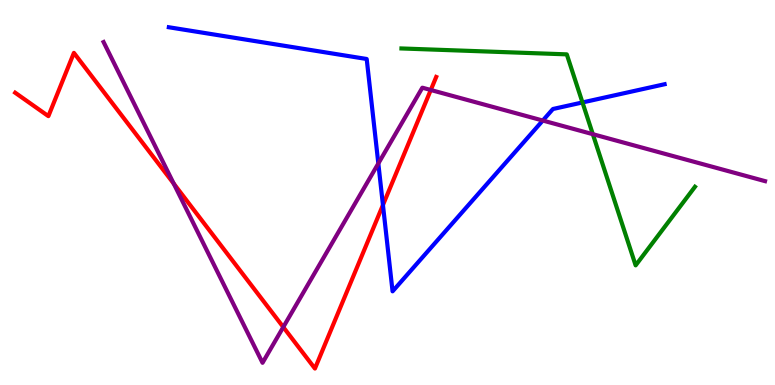[{'lines': ['blue', 'red'], 'intersections': [{'x': 4.94, 'y': 4.68}]}, {'lines': ['green', 'red'], 'intersections': []}, {'lines': ['purple', 'red'], 'intersections': [{'x': 2.24, 'y': 5.23}, {'x': 3.66, 'y': 1.5}, {'x': 5.56, 'y': 7.66}]}, {'lines': ['blue', 'green'], 'intersections': [{'x': 7.52, 'y': 7.34}]}, {'lines': ['blue', 'purple'], 'intersections': [{'x': 4.88, 'y': 5.75}, {'x': 7.0, 'y': 6.87}]}, {'lines': ['green', 'purple'], 'intersections': [{'x': 7.65, 'y': 6.51}]}]